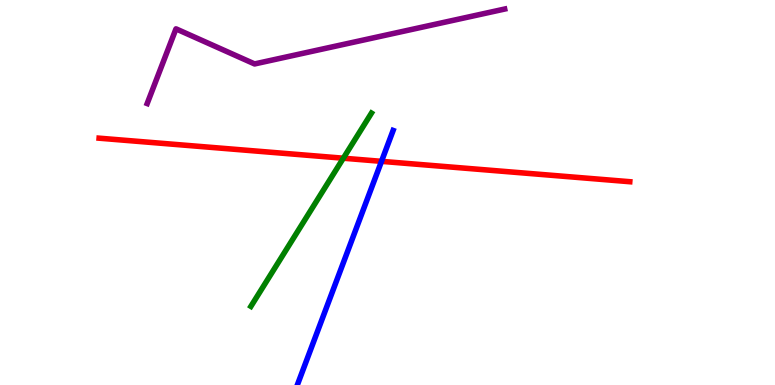[{'lines': ['blue', 'red'], 'intersections': [{'x': 4.92, 'y': 5.81}]}, {'lines': ['green', 'red'], 'intersections': [{'x': 4.43, 'y': 5.89}]}, {'lines': ['purple', 'red'], 'intersections': []}, {'lines': ['blue', 'green'], 'intersections': []}, {'lines': ['blue', 'purple'], 'intersections': []}, {'lines': ['green', 'purple'], 'intersections': []}]